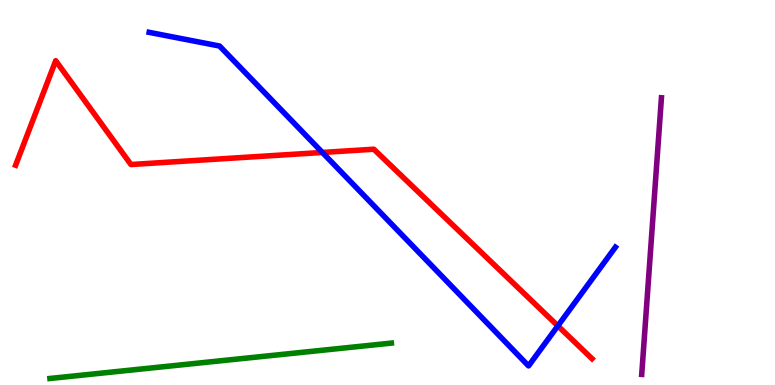[{'lines': ['blue', 'red'], 'intersections': [{'x': 4.16, 'y': 6.04}, {'x': 7.2, 'y': 1.54}]}, {'lines': ['green', 'red'], 'intersections': []}, {'lines': ['purple', 'red'], 'intersections': []}, {'lines': ['blue', 'green'], 'intersections': []}, {'lines': ['blue', 'purple'], 'intersections': []}, {'lines': ['green', 'purple'], 'intersections': []}]